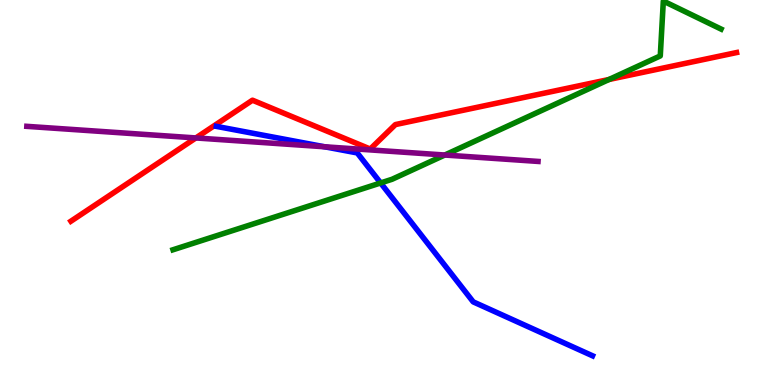[{'lines': ['blue', 'red'], 'intersections': []}, {'lines': ['green', 'red'], 'intersections': [{'x': 7.86, 'y': 7.94}]}, {'lines': ['purple', 'red'], 'intersections': [{'x': 2.53, 'y': 6.42}]}, {'lines': ['blue', 'green'], 'intersections': [{'x': 4.91, 'y': 5.25}]}, {'lines': ['blue', 'purple'], 'intersections': [{'x': 4.19, 'y': 6.19}]}, {'lines': ['green', 'purple'], 'intersections': [{'x': 5.74, 'y': 5.97}]}]